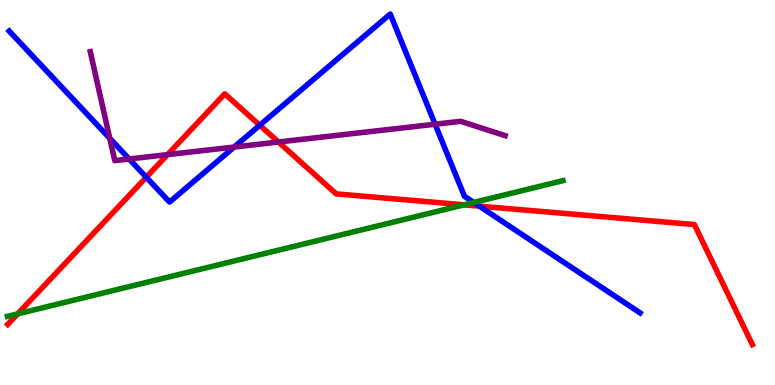[{'lines': ['blue', 'red'], 'intersections': [{'x': 1.89, 'y': 5.4}, {'x': 3.35, 'y': 6.75}, {'x': 6.18, 'y': 4.65}]}, {'lines': ['green', 'red'], 'intersections': [{'x': 0.228, 'y': 1.85}, {'x': 5.99, 'y': 4.68}]}, {'lines': ['purple', 'red'], 'intersections': [{'x': 2.16, 'y': 5.98}, {'x': 3.59, 'y': 6.31}]}, {'lines': ['blue', 'green'], 'intersections': [{'x': 6.11, 'y': 4.74}]}, {'lines': ['blue', 'purple'], 'intersections': [{'x': 1.42, 'y': 6.41}, {'x': 1.67, 'y': 5.87}, {'x': 3.02, 'y': 6.18}, {'x': 5.61, 'y': 6.77}]}, {'lines': ['green', 'purple'], 'intersections': []}]